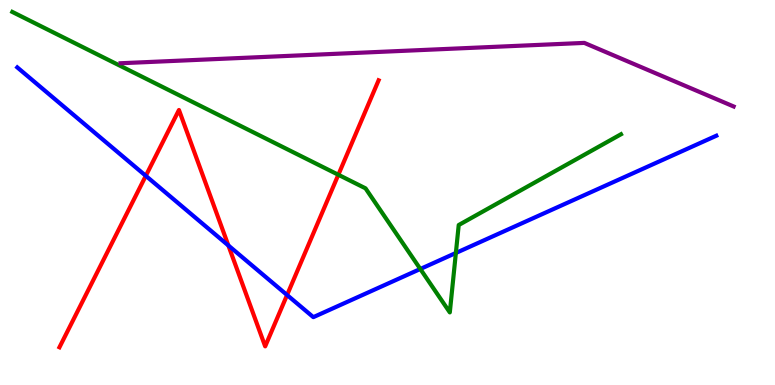[{'lines': ['blue', 'red'], 'intersections': [{'x': 1.88, 'y': 5.43}, {'x': 2.95, 'y': 3.62}, {'x': 3.7, 'y': 2.34}]}, {'lines': ['green', 'red'], 'intersections': [{'x': 4.37, 'y': 5.46}]}, {'lines': ['purple', 'red'], 'intersections': []}, {'lines': ['blue', 'green'], 'intersections': [{'x': 5.42, 'y': 3.01}, {'x': 5.88, 'y': 3.43}]}, {'lines': ['blue', 'purple'], 'intersections': []}, {'lines': ['green', 'purple'], 'intersections': []}]